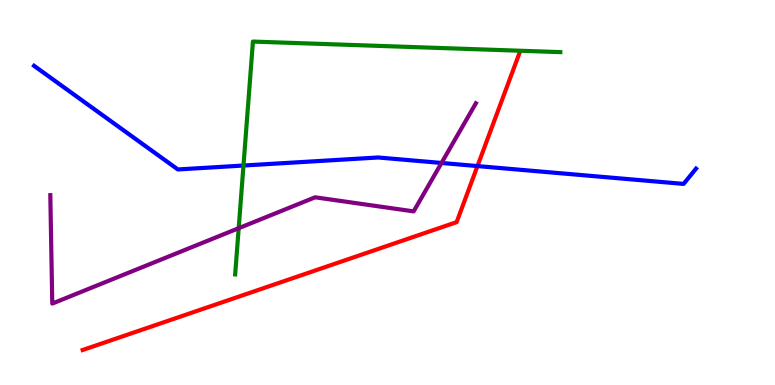[{'lines': ['blue', 'red'], 'intersections': [{'x': 6.16, 'y': 5.69}]}, {'lines': ['green', 'red'], 'intersections': []}, {'lines': ['purple', 'red'], 'intersections': []}, {'lines': ['blue', 'green'], 'intersections': [{'x': 3.14, 'y': 5.7}]}, {'lines': ['blue', 'purple'], 'intersections': [{'x': 5.7, 'y': 5.77}]}, {'lines': ['green', 'purple'], 'intersections': [{'x': 3.08, 'y': 4.07}]}]